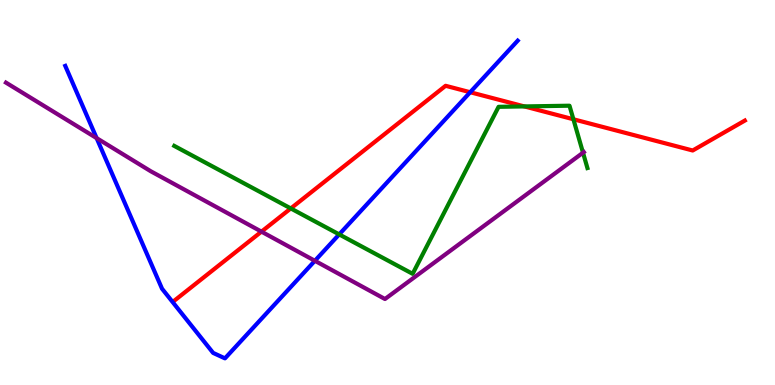[{'lines': ['blue', 'red'], 'intersections': [{'x': 6.07, 'y': 7.6}]}, {'lines': ['green', 'red'], 'intersections': [{'x': 3.75, 'y': 4.59}, {'x': 6.77, 'y': 7.24}, {'x': 7.4, 'y': 6.9}]}, {'lines': ['purple', 'red'], 'intersections': [{'x': 3.37, 'y': 3.98}]}, {'lines': ['blue', 'green'], 'intersections': [{'x': 4.38, 'y': 3.91}]}, {'lines': ['blue', 'purple'], 'intersections': [{'x': 1.25, 'y': 6.41}, {'x': 4.06, 'y': 3.23}]}, {'lines': ['green', 'purple'], 'intersections': [{'x': 7.52, 'y': 6.03}]}]